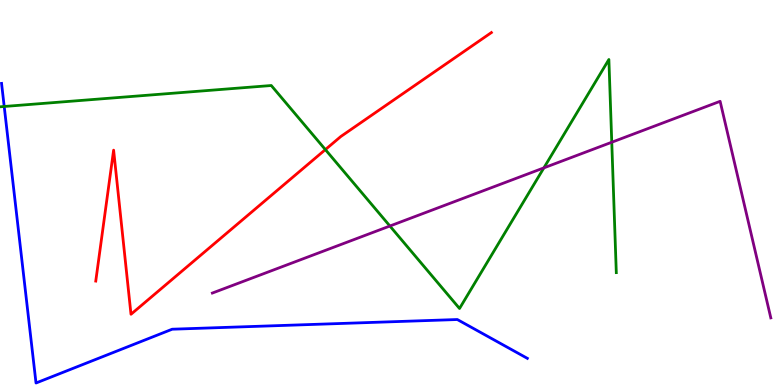[{'lines': ['blue', 'red'], 'intersections': []}, {'lines': ['green', 'red'], 'intersections': [{'x': 4.2, 'y': 6.11}]}, {'lines': ['purple', 'red'], 'intersections': []}, {'lines': ['blue', 'green'], 'intersections': [{'x': 0.0543, 'y': 7.23}]}, {'lines': ['blue', 'purple'], 'intersections': []}, {'lines': ['green', 'purple'], 'intersections': [{'x': 5.03, 'y': 4.13}, {'x': 7.02, 'y': 5.64}, {'x': 7.89, 'y': 6.31}]}]